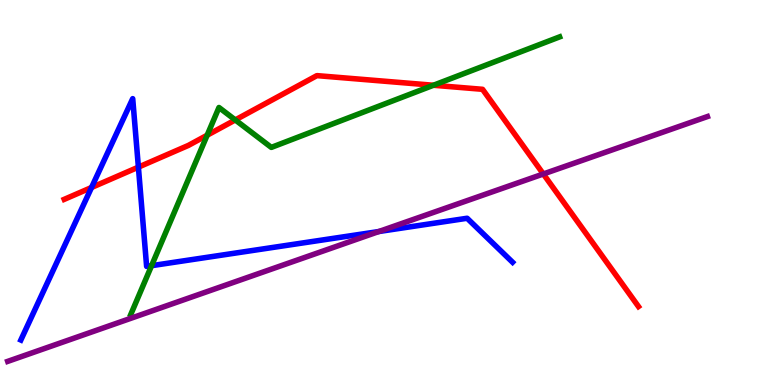[{'lines': ['blue', 'red'], 'intersections': [{'x': 1.18, 'y': 5.13}, {'x': 1.79, 'y': 5.66}]}, {'lines': ['green', 'red'], 'intersections': [{'x': 2.67, 'y': 6.49}, {'x': 3.04, 'y': 6.88}, {'x': 5.59, 'y': 7.79}]}, {'lines': ['purple', 'red'], 'intersections': [{'x': 7.01, 'y': 5.48}]}, {'lines': ['blue', 'green'], 'intersections': [{'x': 1.96, 'y': 3.1}]}, {'lines': ['blue', 'purple'], 'intersections': [{'x': 4.89, 'y': 3.99}]}, {'lines': ['green', 'purple'], 'intersections': []}]